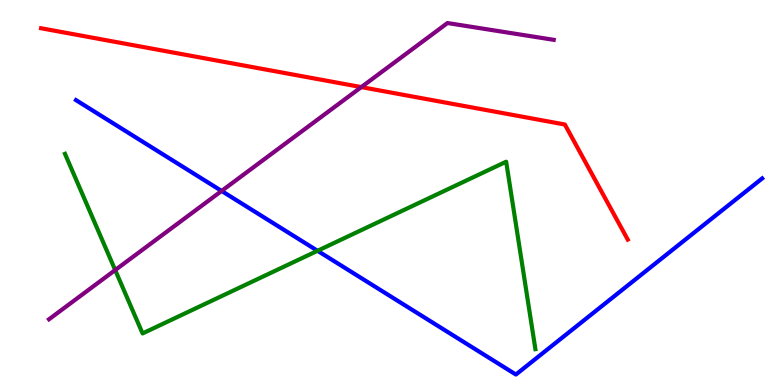[{'lines': ['blue', 'red'], 'intersections': []}, {'lines': ['green', 'red'], 'intersections': []}, {'lines': ['purple', 'red'], 'intersections': [{'x': 4.66, 'y': 7.74}]}, {'lines': ['blue', 'green'], 'intersections': [{'x': 4.1, 'y': 3.49}]}, {'lines': ['blue', 'purple'], 'intersections': [{'x': 2.86, 'y': 5.04}]}, {'lines': ['green', 'purple'], 'intersections': [{'x': 1.49, 'y': 2.99}]}]